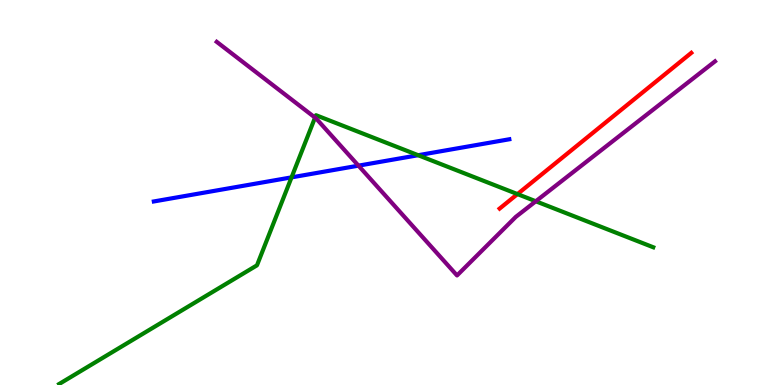[{'lines': ['blue', 'red'], 'intersections': []}, {'lines': ['green', 'red'], 'intersections': [{'x': 6.68, 'y': 4.96}]}, {'lines': ['purple', 'red'], 'intersections': []}, {'lines': ['blue', 'green'], 'intersections': [{'x': 3.76, 'y': 5.39}, {'x': 5.4, 'y': 5.97}]}, {'lines': ['blue', 'purple'], 'intersections': [{'x': 4.63, 'y': 5.7}]}, {'lines': ['green', 'purple'], 'intersections': [{'x': 4.07, 'y': 6.95}, {'x': 6.91, 'y': 4.77}]}]